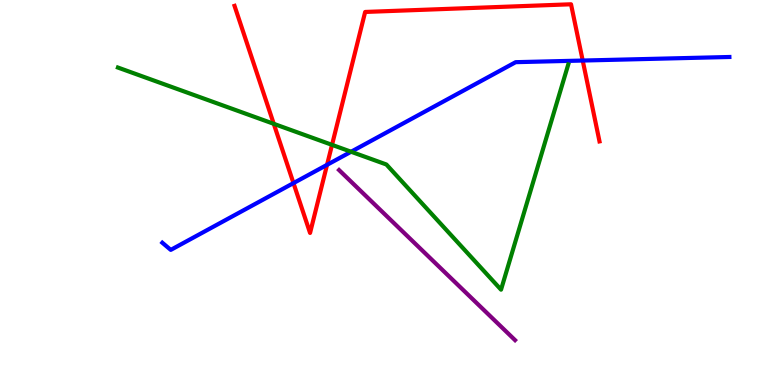[{'lines': ['blue', 'red'], 'intersections': [{'x': 3.79, 'y': 5.24}, {'x': 4.22, 'y': 5.72}, {'x': 7.52, 'y': 8.43}]}, {'lines': ['green', 'red'], 'intersections': [{'x': 3.53, 'y': 6.78}, {'x': 4.28, 'y': 6.24}]}, {'lines': ['purple', 'red'], 'intersections': []}, {'lines': ['blue', 'green'], 'intersections': [{'x': 4.53, 'y': 6.06}]}, {'lines': ['blue', 'purple'], 'intersections': []}, {'lines': ['green', 'purple'], 'intersections': []}]